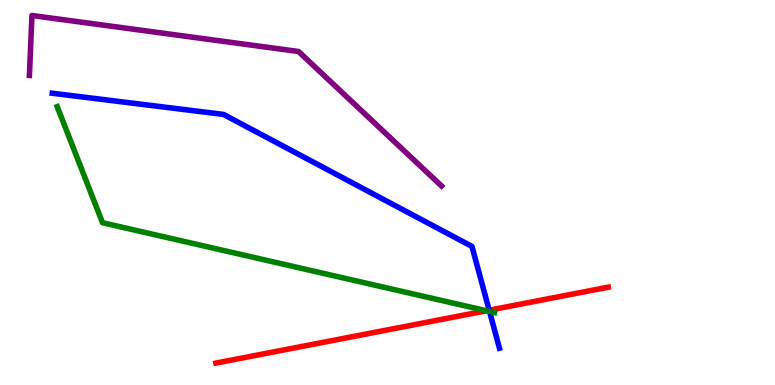[{'lines': ['blue', 'red'], 'intersections': [{'x': 6.31, 'y': 1.94}]}, {'lines': ['green', 'red'], 'intersections': [{'x': 6.28, 'y': 1.93}]}, {'lines': ['purple', 'red'], 'intersections': []}, {'lines': ['blue', 'green'], 'intersections': [{'x': 6.32, 'y': 1.91}]}, {'lines': ['blue', 'purple'], 'intersections': []}, {'lines': ['green', 'purple'], 'intersections': []}]